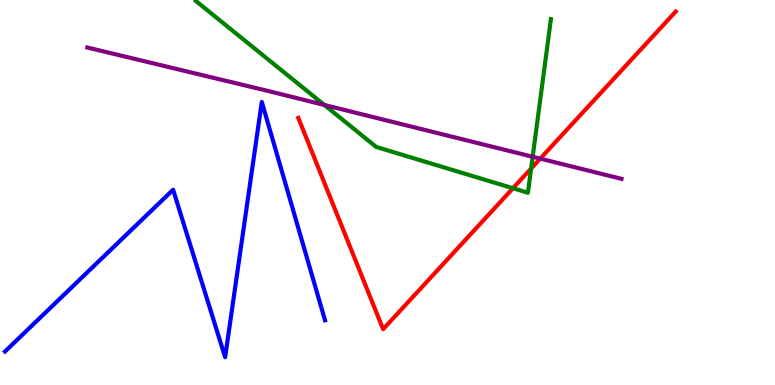[{'lines': ['blue', 'red'], 'intersections': []}, {'lines': ['green', 'red'], 'intersections': [{'x': 6.62, 'y': 5.11}, {'x': 6.85, 'y': 5.62}]}, {'lines': ['purple', 'red'], 'intersections': [{'x': 6.97, 'y': 5.88}]}, {'lines': ['blue', 'green'], 'intersections': []}, {'lines': ['blue', 'purple'], 'intersections': []}, {'lines': ['green', 'purple'], 'intersections': [{'x': 4.19, 'y': 7.27}, {'x': 6.87, 'y': 5.93}]}]